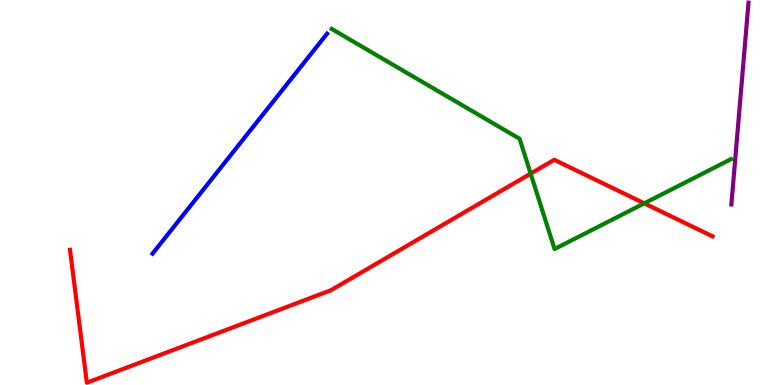[{'lines': ['blue', 'red'], 'intersections': []}, {'lines': ['green', 'red'], 'intersections': [{'x': 6.85, 'y': 5.49}, {'x': 8.31, 'y': 4.72}]}, {'lines': ['purple', 'red'], 'intersections': []}, {'lines': ['blue', 'green'], 'intersections': []}, {'lines': ['blue', 'purple'], 'intersections': []}, {'lines': ['green', 'purple'], 'intersections': []}]